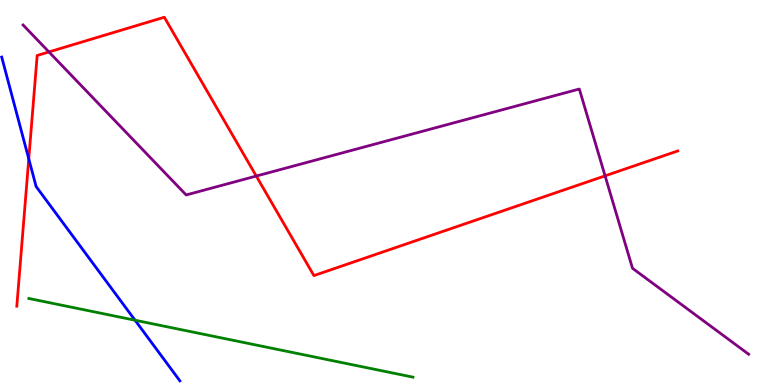[{'lines': ['blue', 'red'], 'intersections': [{'x': 0.371, 'y': 5.87}]}, {'lines': ['green', 'red'], 'intersections': []}, {'lines': ['purple', 'red'], 'intersections': [{'x': 0.631, 'y': 8.65}, {'x': 3.31, 'y': 5.43}, {'x': 7.81, 'y': 5.43}]}, {'lines': ['blue', 'green'], 'intersections': [{'x': 1.74, 'y': 1.68}]}, {'lines': ['blue', 'purple'], 'intersections': []}, {'lines': ['green', 'purple'], 'intersections': []}]